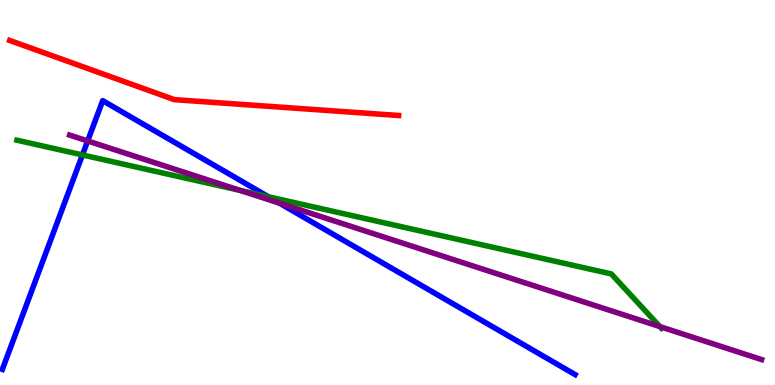[{'lines': ['blue', 'red'], 'intersections': []}, {'lines': ['green', 'red'], 'intersections': []}, {'lines': ['purple', 'red'], 'intersections': []}, {'lines': ['blue', 'green'], 'intersections': [{'x': 1.06, 'y': 5.98}, {'x': 3.46, 'y': 4.89}]}, {'lines': ['blue', 'purple'], 'intersections': [{'x': 1.13, 'y': 6.34}, {'x': 3.61, 'y': 4.72}]}, {'lines': ['green', 'purple'], 'intersections': [{'x': 3.1, 'y': 5.05}, {'x': 8.51, 'y': 1.52}]}]